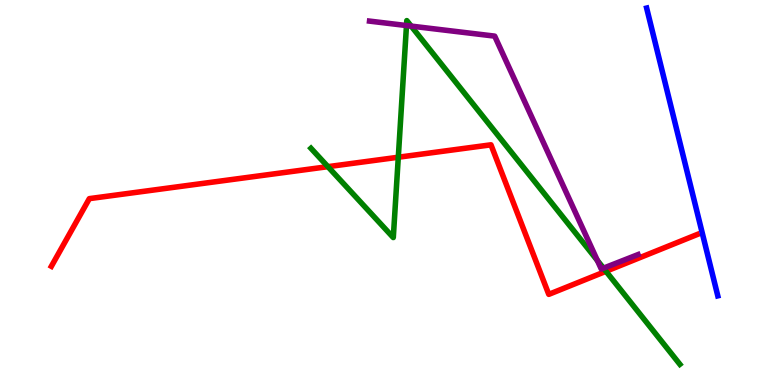[{'lines': ['blue', 'red'], 'intersections': []}, {'lines': ['green', 'red'], 'intersections': [{'x': 4.23, 'y': 5.67}, {'x': 5.14, 'y': 5.92}, {'x': 7.82, 'y': 2.95}]}, {'lines': ['purple', 'red'], 'intersections': []}, {'lines': ['blue', 'green'], 'intersections': []}, {'lines': ['blue', 'purple'], 'intersections': []}, {'lines': ['green', 'purple'], 'intersections': [{'x': 5.24, 'y': 9.34}, {'x': 5.31, 'y': 9.32}, {'x': 7.71, 'y': 3.24}, {'x': 7.79, 'y': 3.03}]}]